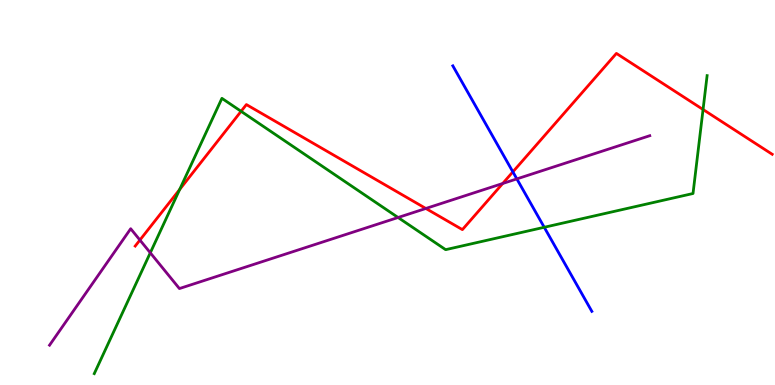[{'lines': ['blue', 'red'], 'intersections': [{'x': 6.62, 'y': 5.54}]}, {'lines': ['green', 'red'], 'intersections': [{'x': 2.32, 'y': 5.08}, {'x': 3.11, 'y': 7.11}, {'x': 9.07, 'y': 7.16}]}, {'lines': ['purple', 'red'], 'intersections': [{'x': 1.81, 'y': 3.76}, {'x': 5.49, 'y': 4.59}, {'x': 6.49, 'y': 5.23}]}, {'lines': ['blue', 'green'], 'intersections': [{'x': 7.02, 'y': 4.1}]}, {'lines': ['blue', 'purple'], 'intersections': [{'x': 6.67, 'y': 5.35}]}, {'lines': ['green', 'purple'], 'intersections': [{'x': 1.94, 'y': 3.43}, {'x': 5.14, 'y': 4.35}]}]